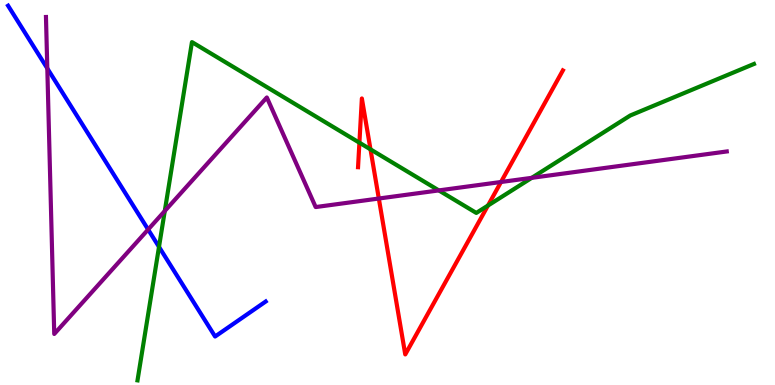[{'lines': ['blue', 'red'], 'intersections': []}, {'lines': ['green', 'red'], 'intersections': [{'x': 4.64, 'y': 6.29}, {'x': 4.78, 'y': 6.12}, {'x': 6.3, 'y': 4.66}]}, {'lines': ['purple', 'red'], 'intersections': [{'x': 4.89, 'y': 4.84}, {'x': 6.46, 'y': 5.27}]}, {'lines': ['blue', 'green'], 'intersections': [{'x': 2.05, 'y': 3.59}]}, {'lines': ['blue', 'purple'], 'intersections': [{'x': 0.61, 'y': 8.22}, {'x': 1.91, 'y': 4.04}]}, {'lines': ['green', 'purple'], 'intersections': [{'x': 2.13, 'y': 4.52}, {'x': 5.66, 'y': 5.05}, {'x': 6.86, 'y': 5.38}]}]